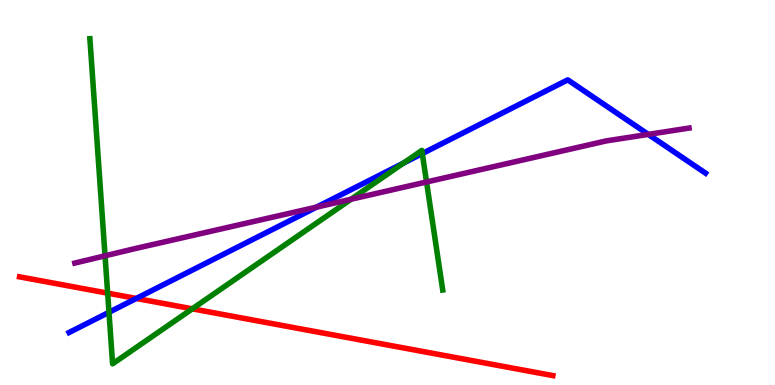[{'lines': ['blue', 'red'], 'intersections': [{'x': 1.76, 'y': 2.25}]}, {'lines': ['green', 'red'], 'intersections': [{'x': 1.39, 'y': 2.39}, {'x': 2.48, 'y': 1.98}]}, {'lines': ['purple', 'red'], 'intersections': []}, {'lines': ['blue', 'green'], 'intersections': [{'x': 1.41, 'y': 1.89}, {'x': 5.2, 'y': 5.76}, {'x': 5.45, 'y': 6.01}]}, {'lines': ['blue', 'purple'], 'intersections': [{'x': 4.09, 'y': 4.62}, {'x': 8.37, 'y': 6.51}]}, {'lines': ['green', 'purple'], 'intersections': [{'x': 1.36, 'y': 3.36}, {'x': 4.53, 'y': 4.83}, {'x': 5.5, 'y': 5.27}]}]